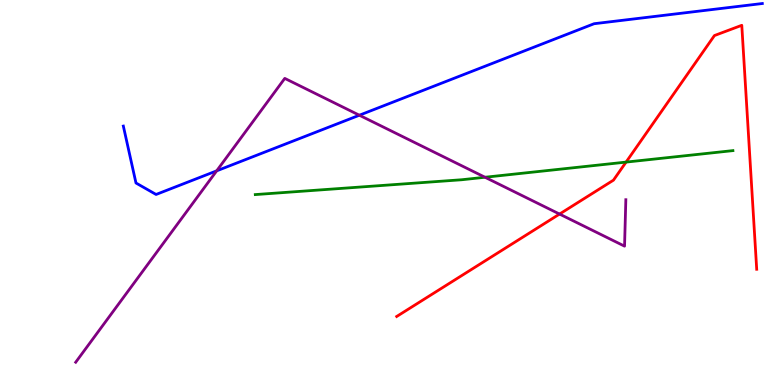[{'lines': ['blue', 'red'], 'intersections': []}, {'lines': ['green', 'red'], 'intersections': [{'x': 8.08, 'y': 5.79}]}, {'lines': ['purple', 'red'], 'intersections': [{'x': 7.22, 'y': 4.44}]}, {'lines': ['blue', 'green'], 'intersections': []}, {'lines': ['blue', 'purple'], 'intersections': [{'x': 2.8, 'y': 5.56}, {'x': 4.64, 'y': 7.01}]}, {'lines': ['green', 'purple'], 'intersections': [{'x': 6.26, 'y': 5.4}]}]